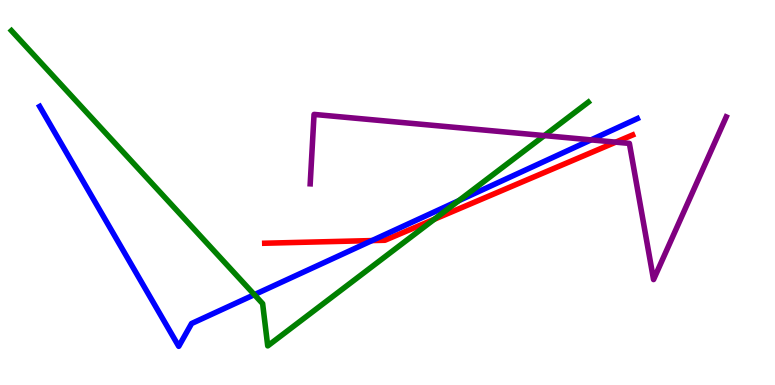[{'lines': ['blue', 'red'], 'intersections': [{'x': 4.8, 'y': 3.75}]}, {'lines': ['green', 'red'], 'intersections': [{'x': 5.6, 'y': 4.3}]}, {'lines': ['purple', 'red'], 'intersections': [{'x': 7.94, 'y': 6.31}]}, {'lines': ['blue', 'green'], 'intersections': [{'x': 3.28, 'y': 2.35}, {'x': 5.92, 'y': 4.79}]}, {'lines': ['blue', 'purple'], 'intersections': [{'x': 7.63, 'y': 6.37}]}, {'lines': ['green', 'purple'], 'intersections': [{'x': 7.02, 'y': 6.48}]}]